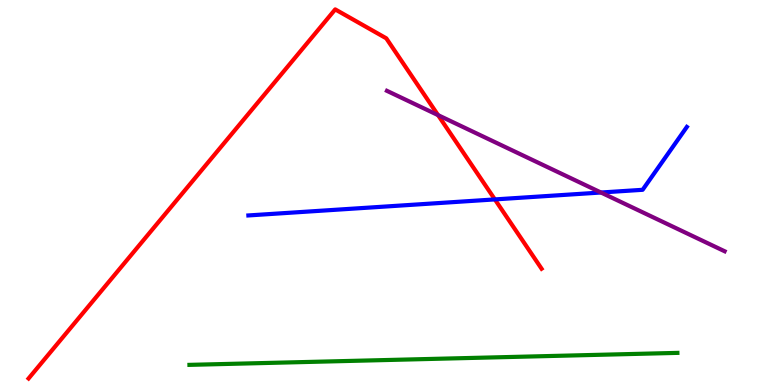[{'lines': ['blue', 'red'], 'intersections': [{'x': 6.39, 'y': 4.82}]}, {'lines': ['green', 'red'], 'intersections': []}, {'lines': ['purple', 'red'], 'intersections': [{'x': 5.65, 'y': 7.01}]}, {'lines': ['blue', 'green'], 'intersections': []}, {'lines': ['blue', 'purple'], 'intersections': [{'x': 7.75, 'y': 5.0}]}, {'lines': ['green', 'purple'], 'intersections': []}]